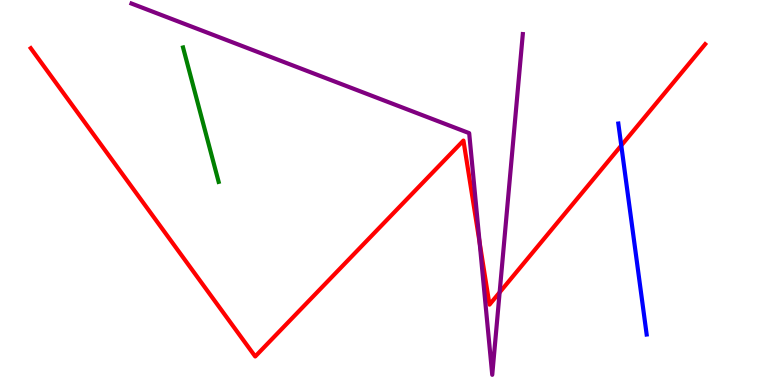[{'lines': ['blue', 'red'], 'intersections': [{'x': 8.02, 'y': 6.22}]}, {'lines': ['green', 'red'], 'intersections': []}, {'lines': ['purple', 'red'], 'intersections': [{'x': 6.19, 'y': 3.7}, {'x': 6.45, 'y': 2.41}]}, {'lines': ['blue', 'green'], 'intersections': []}, {'lines': ['blue', 'purple'], 'intersections': []}, {'lines': ['green', 'purple'], 'intersections': []}]